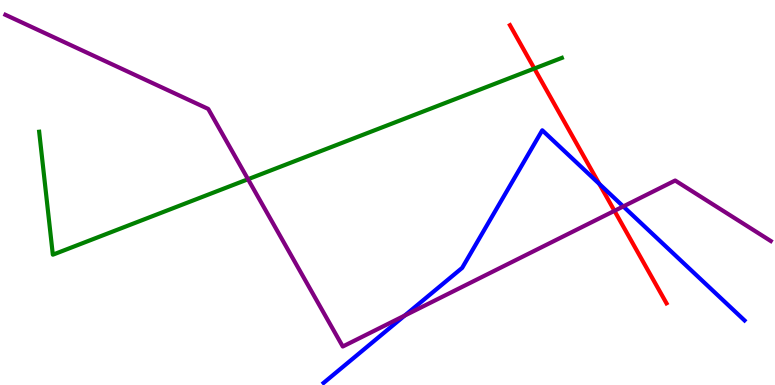[{'lines': ['blue', 'red'], 'intersections': [{'x': 7.73, 'y': 5.22}]}, {'lines': ['green', 'red'], 'intersections': [{'x': 6.89, 'y': 8.22}]}, {'lines': ['purple', 'red'], 'intersections': [{'x': 7.93, 'y': 4.52}]}, {'lines': ['blue', 'green'], 'intersections': []}, {'lines': ['blue', 'purple'], 'intersections': [{'x': 5.22, 'y': 1.8}, {'x': 8.04, 'y': 4.64}]}, {'lines': ['green', 'purple'], 'intersections': [{'x': 3.2, 'y': 5.34}]}]